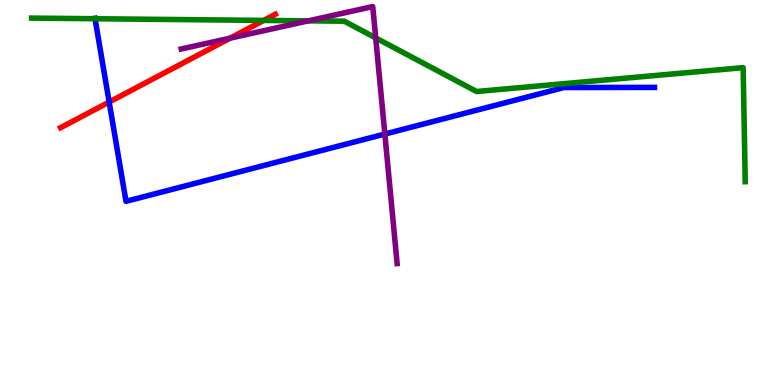[{'lines': ['blue', 'red'], 'intersections': [{'x': 1.41, 'y': 7.35}]}, {'lines': ['green', 'red'], 'intersections': [{'x': 3.4, 'y': 9.47}]}, {'lines': ['purple', 'red'], 'intersections': [{'x': 2.97, 'y': 9.01}]}, {'lines': ['blue', 'green'], 'intersections': [{'x': 1.23, 'y': 9.51}]}, {'lines': ['blue', 'purple'], 'intersections': [{'x': 4.97, 'y': 6.52}]}, {'lines': ['green', 'purple'], 'intersections': [{'x': 3.98, 'y': 9.46}, {'x': 4.85, 'y': 9.02}]}]